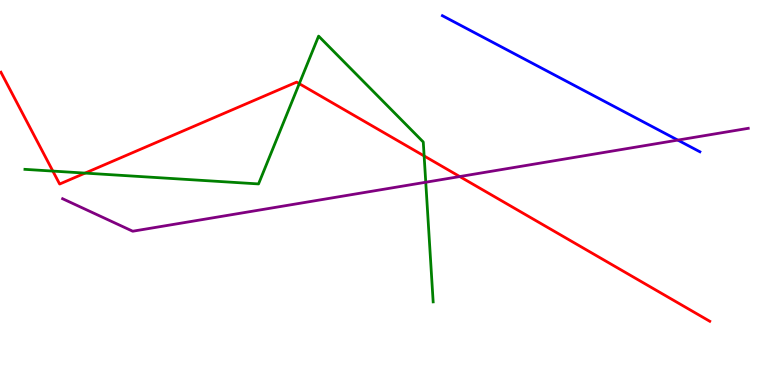[{'lines': ['blue', 'red'], 'intersections': []}, {'lines': ['green', 'red'], 'intersections': [{'x': 0.682, 'y': 5.56}, {'x': 1.1, 'y': 5.5}, {'x': 3.86, 'y': 7.83}, {'x': 5.47, 'y': 5.95}]}, {'lines': ['purple', 'red'], 'intersections': [{'x': 5.93, 'y': 5.41}]}, {'lines': ['blue', 'green'], 'intersections': []}, {'lines': ['blue', 'purple'], 'intersections': [{'x': 8.75, 'y': 6.36}]}, {'lines': ['green', 'purple'], 'intersections': [{'x': 5.49, 'y': 5.27}]}]